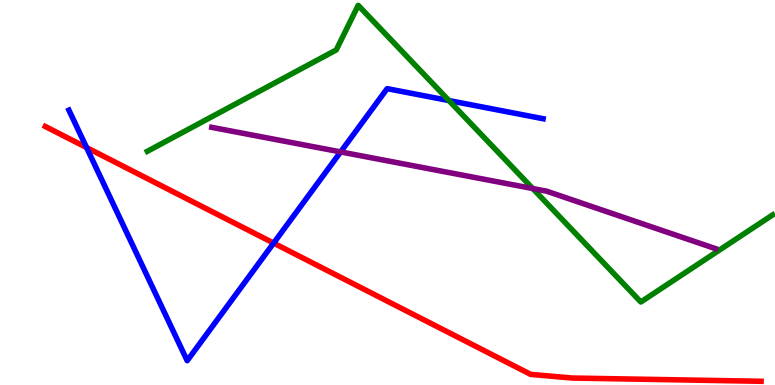[{'lines': ['blue', 'red'], 'intersections': [{'x': 1.12, 'y': 6.17}, {'x': 3.53, 'y': 3.69}]}, {'lines': ['green', 'red'], 'intersections': []}, {'lines': ['purple', 'red'], 'intersections': []}, {'lines': ['blue', 'green'], 'intersections': [{'x': 5.79, 'y': 7.39}]}, {'lines': ['blue', 'purple'], 'intersections': [{'x': 4.4, 'y': 6.05}]}, {'lines': ['green', 'purple'], 'intersections': [{'x': 6.87, 'y': 5.1}]}]